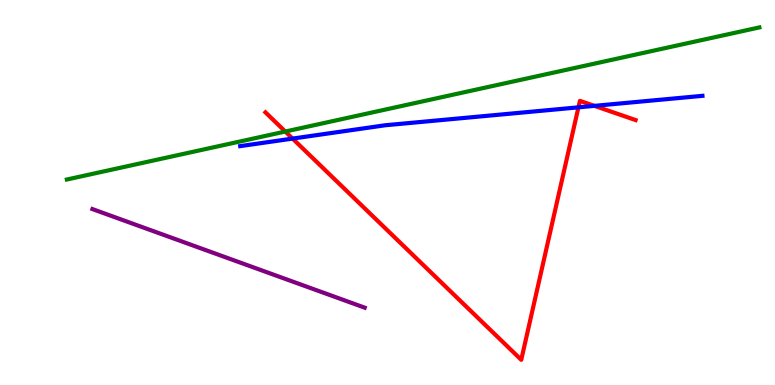[{'lines': ['blue', 'red'], 'intersections': [{'x': 3.78, 'y': 6.4}, {'x': 7.46, 'y': 7.21}, {'x': 7.67, 'y': 7.25}]}, {'lines': ['green', 'red'], 'intersections': [{'x': 3.68, 'y': 6.58}]}, {'lines': ['purple', 'red'], 'intersections': []}, {'lines': ['blue', 'green'], 'intersections': []}, {'lines': ['blue', 'purple'], 'intersections': []}, {'lines': ['green', 'purple'], 'intersections': []}]